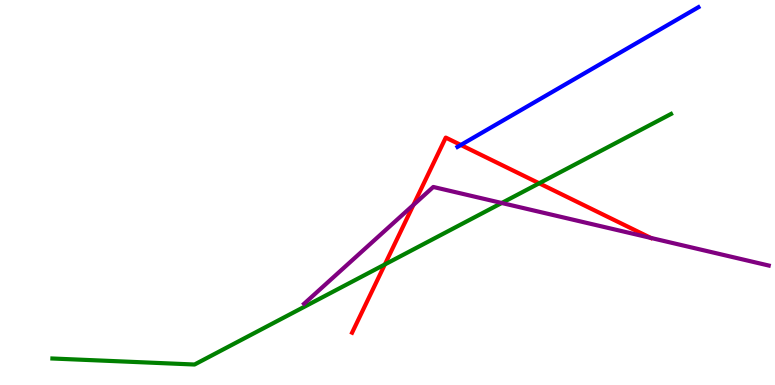[{'lines': ['blue', 'red'], 'intersections': [{'x': 5.95, 'y': 6.23}]}, {'lines': ['green', 'red'], 'intersections': [{'x': 4.97, 'y': 3.13}, {'x': 6.96, 'y': 5.24}]}, {'lines': ['purple', 'red'], 'intersections': [{'x': 5.33, 'y': 4.68}, {'x': 8.4, 'y': 3.82}]}, {'lines': ['blue', 'green'], 'intersections': []}, {'lines': ['blue', 'purple'], 'intersections': []}, {'lines': ['green', 'purple'], 'intersections': [{'x': 6.47, 'y': 4.73}]}]